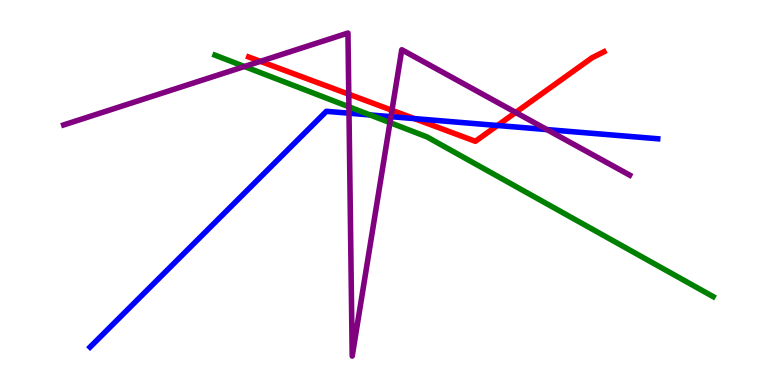[{'lines': ['blue', 'red'], 'intersections': [{'x': 5.35, 'y': 6.92}, {'x': 6.42, 'y': 6.74}]}, {'lines': ['green', 'red'], 'intersections': []}, {'lines': ['purple', 'red'], 'intersections': [{'x': 3.36, 'y': 8.41}, {'x': 4.5, 'y': 7.55}, {'x': 5.06, 'y': 7.14}, {'x': 6.65, 'y': 7.08}]}, {'lines': ['blue', 'green'], 'intersections': [{'x': 4.77, 'y': 7.01}]}, {'lines': ['blue', 'purple'], 'intersections': [{'x': 4.5, 'y': 7.06}, {'x': 5.04, 'y': 6.97}, {'x': 7.06, 'y': 6.63}]}, {'lines': ['green', 'purple'], 'intersections': [{'x': 3.15, 'y': 8.27}, {'x': 4.5, 'y': 7.23}, {'x': 5.03, 'y': 6.81}]}]